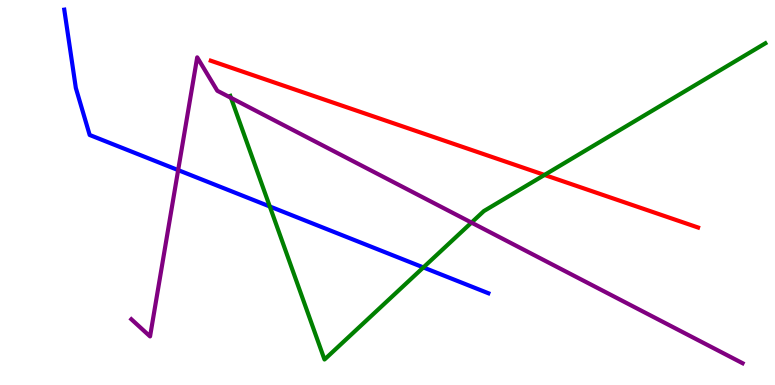[{'lines': ['blue', 'red'], 'intersections': []}, {'lines': ['green', 'red'], 'intersections': [{'x': 7.03, 'y': 5.46}]}, {'lines': ['purple', 'red'], 'intersections': []}, {'lines': ['blue', 'green'], 'intersections': [{'x': 3.48, 'y': 4.64}, {'x': 5.46, 'y': 3.05}]}, {'lines': ['blue', 'purple'], 'intersections': [{'x': 2.3, 'y': 5.58}]}, {'lines': ['green', 'purple'], 'intersections': [{'x': 2.98, 'y': 7.46}, {'x': 6.08, 'y': 4.22}]}]